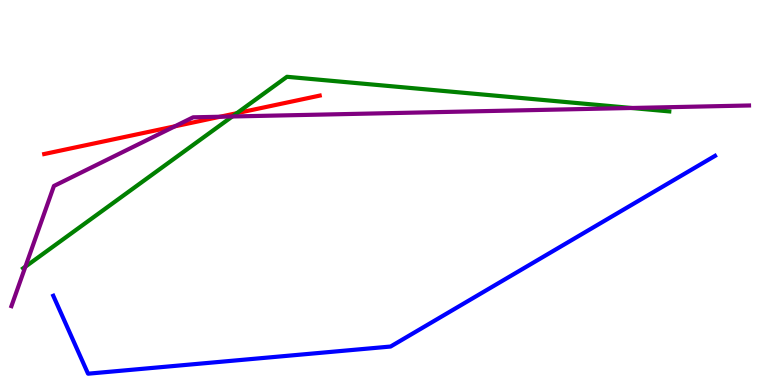[{'lines': ['blue', 'red'], 'intersections': []}, {'lines': ['green', 'red'], 'intersections': [{'x': 3.06, 'y': 7.06}]}, {'lines': ['purple', 'red'], 'intersections': [{'x': 2.26, 'y': 6.72}, {'x': 2.84, 'y': 6.97}]}, {'lines': ['blue', 'green'], 'intersections': []}, {'lines': ['blue', 'purple'], 'intersections': []}, {'lines': ['green', 'purple'], 'intersections': [{'x': 0.328, 'y': 3.07}, {'x': 3.0, 'y': 6.97}, {'x': 8.15, 'y': 7.2}]}]